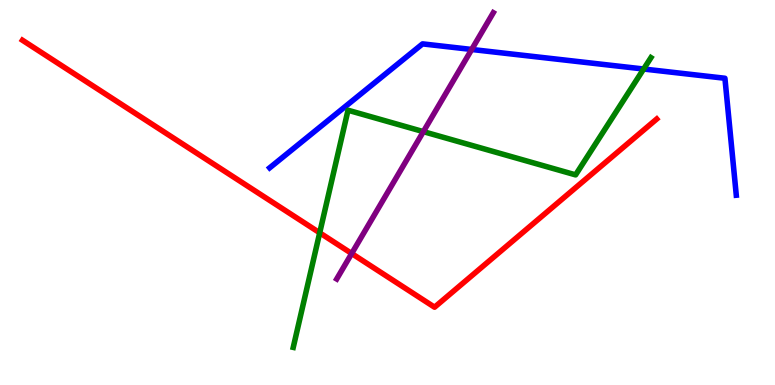[{'lines': ['blue', 'red'], 'intersections': []}, {'lines': ['green', 'red'], 'intersections': [{'x': 4.13, 'y': 3.95}]}, {'lines': ['purple', 'red'], 'intersections': [{'x': 4.54, 'y': 3.42}]}, {'lines': ['blue', 'green'], 'intersections': [{'x': 8.31, 'y': 8.21}]}, {'lines': ['blue', 'purple'], 'intersections': [{'x': 6.09, 'y': 8.72}]}, {'lines': ['green', 'purple'], 'intersections': [{'x': 5.46, 'y': 6.58}]}]